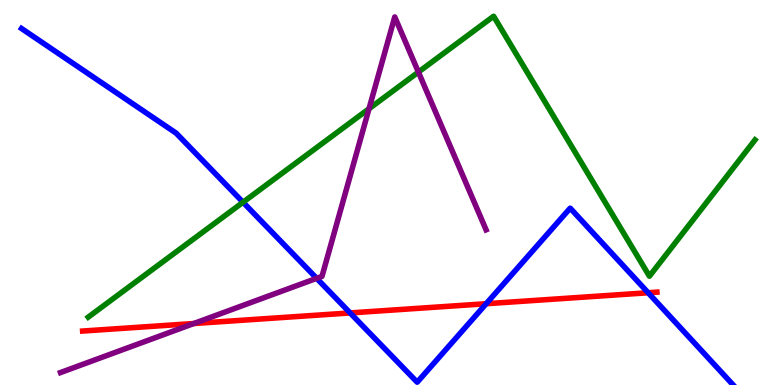[{'lines': ['blue', 'red'], 'intersections': [{'x': 4.52, 'y': 1.87}, {'x': 6.27, 'y': 2.11}, {'x': 8.36, 'y': 2.4}]}, {'lines': ['green', 'red'], 'intersections': []}, {'lines': ['purple', 'red'], 'intersections': [{'x': 2.5, 'y': 1.6}]}, {'lines': ['blue', 'green'], 'intersections': [{'x': 3.14, 'y': 4.75}]}, {'lines': ['blue', 'purple'], 'intersections': [{'x': 4.09, 'y': 2.77}]}, {'lines': ['green', 'purple'], 'intersections': [{'x': 4.76, 'y': 7.18}, {'x': 5.4, 'y': 8.13}]}]